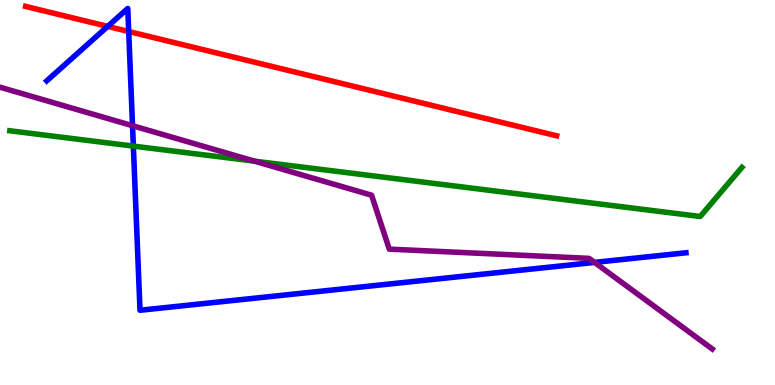[{'lines': ['blue', 'red'], 'intersections': [{'x': 1.39, 'y': 9.31}, {'x': 1.66, 'y': 9.18}]}, {'lines': ['green', 'red'], 'intersections': []}, {'lines': ['purple', 'red'], 'intersections': []}, {'lines': ['blue', 'green'], 'intersections': [{'x': 1.72, 'y': 6.21}]}, {'lines': ['blue', 'purple'], 'intersections': [{'x': 1.71, 'y': 6.74}, {'x': 7.67, 'y': 3.18}]}, {'lines': ['green', 'purple'], 'intersections': [{'x': 3.28, 'y': 5.81}]}]